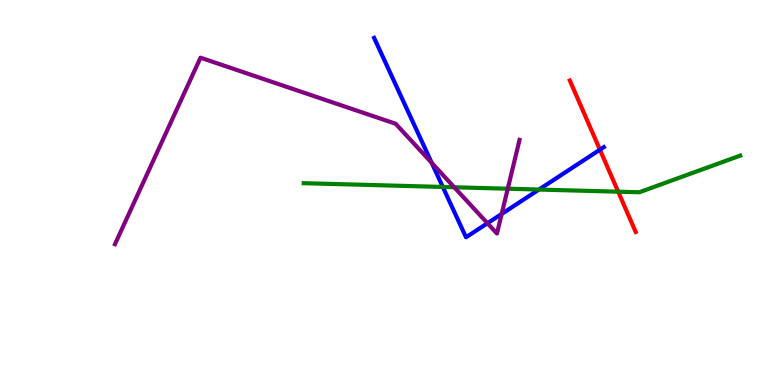[{'lines': ['blue', 'red'], 'intersections': [{'x': 7.74, 'y': 6.11}]}, {'lines': ['green', 'red'], 'intersections': [{'x': 7.98, 'y': 5.02}]}, {'lines': ['purple', 'red'], 'intersections': []}, {'lines': ['blue', 'green'], 'intersections': [{'x': 5.71, 'y': 5.14}, {'x': 6.95, 'y': 5.08}]}, {'lines': ['blue', 'purple'], 'intersections': [{'x': 5.57, 'y': 5.77}, {'x': 6.29, 'y': 4.2}, {'x': 6.47, 'y': 4.44}]}, {'lines': ['green', 'purple'], 'intersections': [{'x': 5.86, 'y': 5.14}, {'x': 6.55, 'y': 5.1}]}]